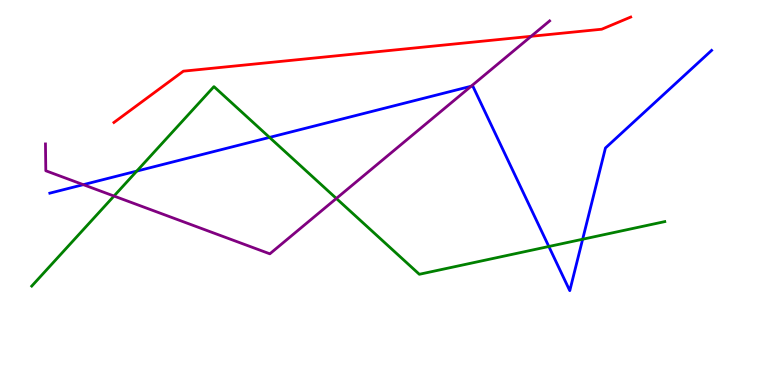[{'lines': ['blue', 'red'], 'intersections': []}, {'lines': ['green', 'red'], 'intersections': []}, {'lines': ['purple', 'red'], 'intersections': [{'x': 6.85, 'y': 9.06}]}, {'lines': ['blue', 'green'], 'intersections': [{'x': 1.76, 'y': 5.56}, {'x': 3.48, 'y': 6.43}, {'x': 7.08, 'y': 3.6}, {'x': 7.52, 'y': 3.79}]}, {'lines': ['blue', 'purple'], 'intersections': [{'x': 1.07, 'y': 5.2}, {'x': 6.08, 'y': 7.76}]}, {'lines': ['green', 'purple'], 'intersections': [{'x': 1.47, 'y': 4.91}, {'x': 4.34, 'y': 4.85}]}]